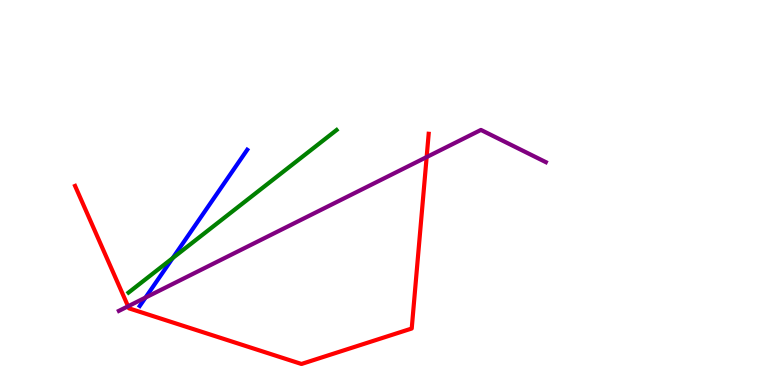[{'lines': ['blue', 'red'], 'intersections': []}, {'lines': ['green', 'red'], 'intersections': []}, {'lines': ['purple', 'red'], 'intersections': [{'x': 1.65, 'y': 2.04}, {'x': 5.51, 'y': 5.92}]}, {'lines': ['blue', 'green'], 'intersections': [{'x': 2.23, 'y': 3.3}]}, {'lines': ['blue', 'purple'], 'intersections': [{'x': 1.88, 'y': 2.27}]}, {'lines': ['green', 'purple'], 'intersections': []}]